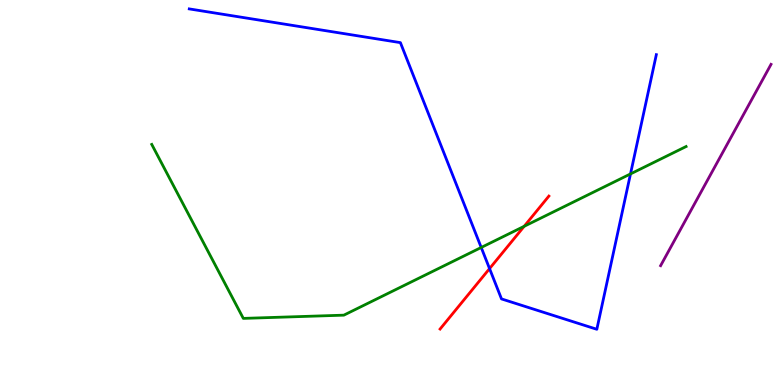[{'lines': ['blue', 'red'], 'intersections': [{'x': 6.32, 'y': 3.02}]}, {'lines': ['green', 'red'], 'intersections': [{'x': 6.76, 'y': 4.12}]}, {'lines': ['purple', 'red'], 'intersections': []}, {'lines': ['blue', 'green'], 'intersections': [{'x': 6.21, 'y': 3.57}, {'x': 8.14, 'y': 5.48}]}, {'lines': ['blue', 'purple'], 'intersections': []}, {'lines': ['green', 'purple'], 'intersections': []}]